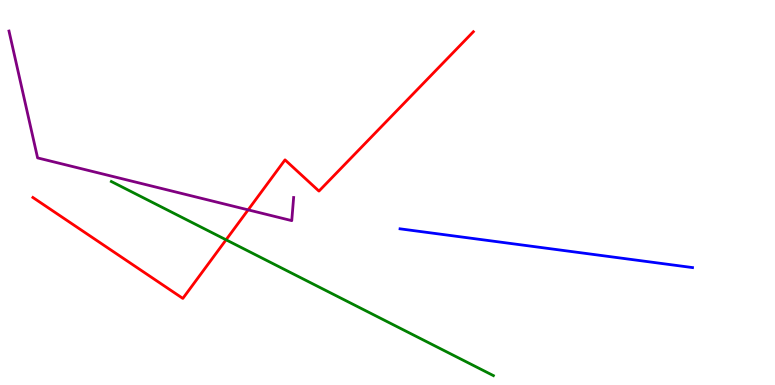[{'lines': ['blue', 'red'], 'intersections': []}, {'lines': ['green', 'red'], 'intersections': [{'x': 2.92, 'y': 3.77}]}, {'lines': ['purple', 'red'], 'intersections': [{'x': 3.2, 'y': 4.55}]}, {'lines': ['blue', 'green'], 'intersections': []}, {'lines': ['blue', 'purple'], 'intersections': []}, {'lines': ['green', 'purple'], 'intersections': []}]